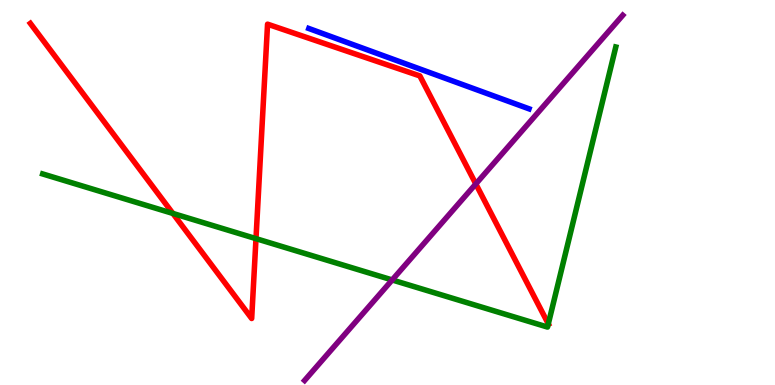[{'lines': ['blue', 'red'], 'intersections': []}, {'lines': ['green', 'red'], 'intersections': [{'x': 2.23, 'y': 4.46}, {'x': 3.3, 'y': 3.8}, {'x': 7.07, 'y': 1.59}]}, {'lines': ['purple', 'red'], 'intersections': [{'x': 6.14, 'y': 5.22}]}, {'lines': ['blue', 'green'], 'intersections': []}, {'lines': ['blue', 'purple'], 'intersections': []}, {'lines': ['green', 'purple'], 'intersections': [{'x': 5.06, 'y': 2.73}]}]